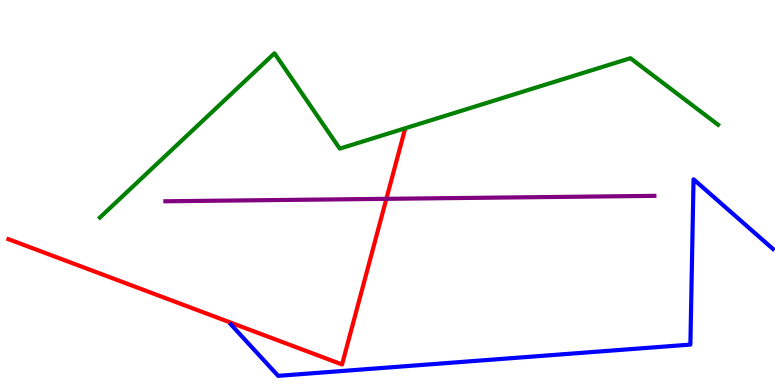[{'lines': ['blue', 'red'], 'intersections': []}, {'lines': ['green', 'red'], 'intersections': []}, {'lines': ['purple', 'red'], 'intersections': [{'x': 4.99, 'y': 4.84}]}, {'lines': ['blue', 'green'], 'intersections': []}, {'lines': ['blue', 'purple'], 'intersections': []}, {'lines': ['green', 'purple'], 'intersections': []}]